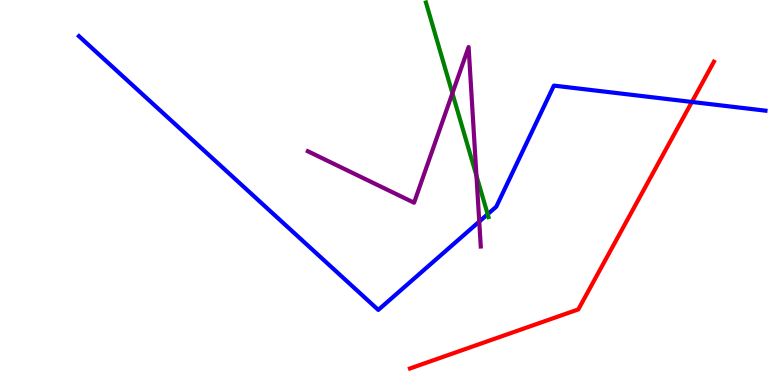[{'lines': ['blue', 'red'], 'intersections': [{'x': 8.93, 'y': 7.35}]}, {'lines': ['green', 'red'], 'intersections': []}, {'lines': ['purple', 'red'], 'intersections': []}, {'lines': ['blue', 'green'], 'intersections': [{'x': 6.29, 'y': 4.44}]}, {'lines': ['blue', 'purple'], 'intersections': [{'x': 6.18, 'y': 4.24}]}, {'lines': ['green', 'purple'], 'intersections': [{'x': 5.84, 'y': 7.58}, {'x': 6.15, 'y': 5.44}]}]